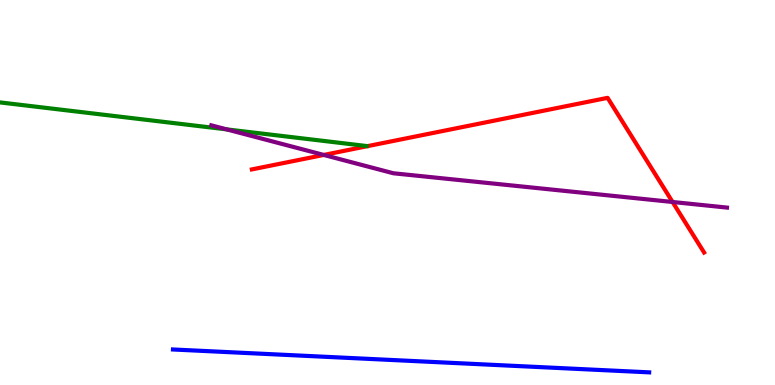[{'lines': ['blue', 'red'], 'intersections': []}, {'lines': ['green', 'red'], 'intersections': []}, {'lines': ['purple', 'red'], 'intersections': [{'x': 4.18, 'y': 5.98}, {'x': 8.68, 'y': 4.75}]}, {'lines': ['blue', 'green'], 'intersections': []}, {'lines': ['blue', 'purple'], 'intersections': []}, {'lines': ['green', 'purple'], 'intersections': [{'x': 2.92, 'y': 6.64}]}]